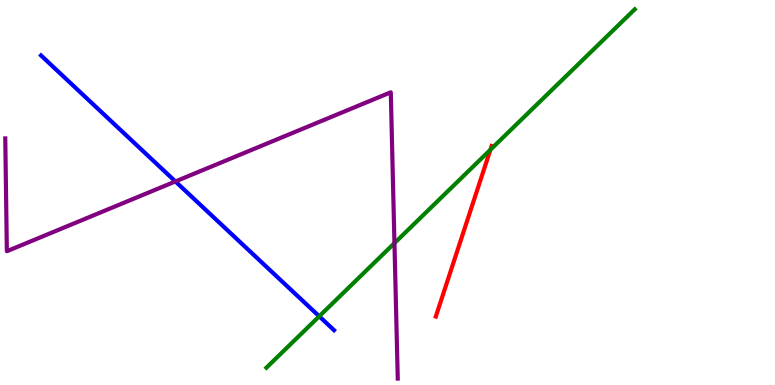[{'lines': ['blue', 'red'], 'intersections': []}, {'lines': ['green', 'red'], 'intersections': [{'x': 6.33, 'y': 6.11}]}, {'lines': ['purple', 'red'], 'intersections': []}, {'lines': ['blue', 'green'], 'intersections': [{'x': 4.12, 'y': 1.78}]}, {'lines': ['blue', 'purple'], 'intersections': [{'x': 2.26, 'y': 5.29}]}, {'lines': ['green', 'purple'], 'intersections': [{'x': 5.09, 'y': 3.69}]}]